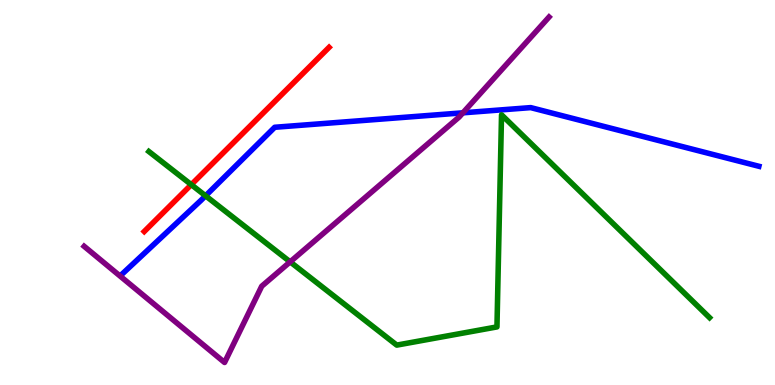[{'lines': ['blue', 'red'], 'intersections': []}, {'lines': ['green', 'red'], 'intersections': [{'x': 2.47, 'y': 5.2}]}, {'lines': ['purple', 'red'], 'intersections': []}, {'lines': ['blue', 'green'], 'intersections': [{'x': 2.65, 'y': 4.91}]}, {'lines': ['blue', 'purple'], 'intersections': [{'x': 5.97, 'y': 7.07}]}, {'lines': ['green', 'purple'], 'intersections': [{'x': 3.74, 'y': 3.2}]}]